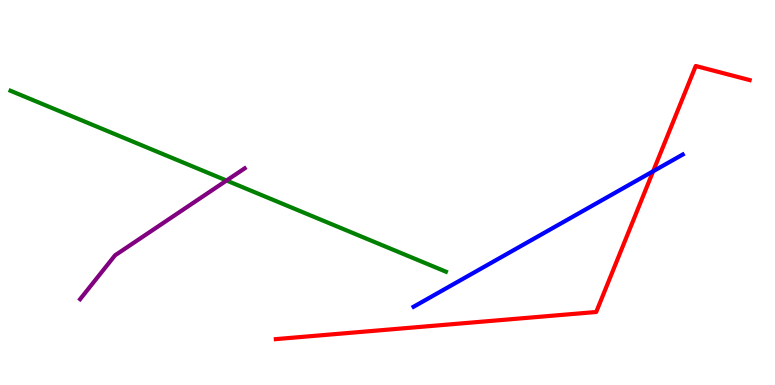[{'lines': ['blue', 'red'], 'intersections': [{'x': 8.43, 'y': 5.55}]}, {'lines': ['green', 'red'], 'intersections': []}, {'lines': ['purple', 'red'], 'intersections': []}, {'lines': ['blue', 'green'], 'intersections': []}, {'lines': ['blue', 'purple'], 'intersections': []}, {'lines': ['green', 'purple'], 'intersections': [{'x': 2.92, 'y': 5.31}]}]